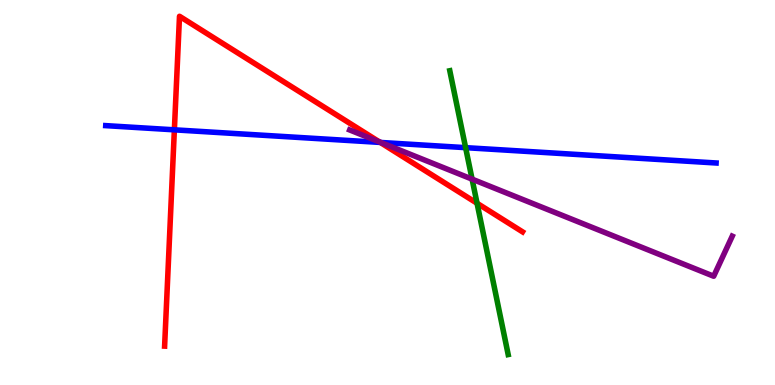[{'lines': ['blue', 'red'], 'intersections': [{'x': 2.25, 'y': 6.63}, {'x': 4.91, 'y': 6.3}]}, {'lines': ['green', 'red'], 'intersections': [{'x': 6.16, 'y': 4.72}]}, {'lines': ['purple', 'red'], 'intersections': [{'x': 4.9, 'y': 6.31}]}, {'lines': ['blue', 'green'], 'intersections': [{'x': 6.01, 'y': 6.16}]}, {'lines': ['blue', 'purple'], 'intersections': [{'x': 4.91, 'y': 6.3}]}, {'lines': ['green', 'purple'], 'intersections': [{'x': 6.09, 'y': 5.35}]}]